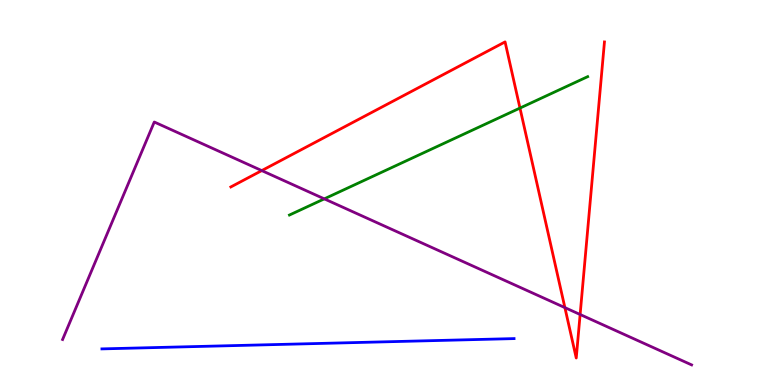[{'lines': ['blue', 'red'], 'intersections': []}, {'lines': ['green', 'red'], 'intersections': [{'x': 6.71, 'y': 7.19}]}, {'lines': ['purple', 'red'], 'intersections': [{'x': 3.38, 'y': 5.57}, {'x': 7.29, 'y': 2.01}, {'x': 7.49, 'y': 1.83}]}, {'lines': ['blue', 'green'], 'intersections': []}, {'lines': ['blue', 'purple'], 'intersections': []}, {'lines': ['green', 'purple'], 'intersections': [{'x': 4.18, 'y': 4.83}]}]